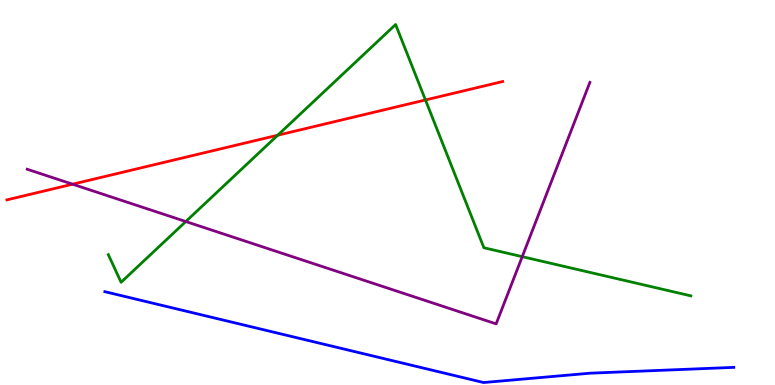[{'lines': ['blue', 'red'], 'intersections': []}, {'lines': ['green', 'red'], 'intersections': [{'x': 3.58, 'y': 6.49}, {'x': 5.49, 'y': 7.4}]}, {'lines': ['purple', 'red'], 'intersections': [{'x': 0.937, 'y': 5.22}]}, {'lines': ['blue', 'green'], 'intersections': []}, {'lines': ['blue', 'purple'], 'intersections': []}, {'lines': ['green', 'purple'], 'intersections': [{'x': 2.4, 'y': 4.25}, {'x': 6.74, 'y': 3.33}]}]